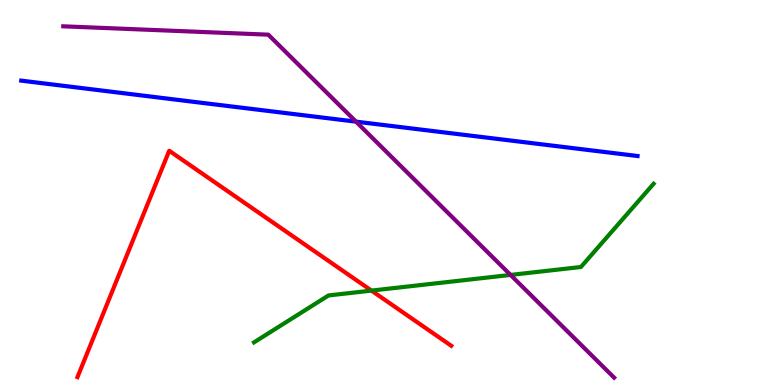[{'lines': ['blue', 'red'], 'intersections': []}, {'lines': ['green', 'red'], 'intersections': [{'x': 4.79, 'y': 2.45}]}, {'lines': ['purple', 'red'], 'intersections': []}, {'lines': ['blue', 'green'], 'intersections': []}, {'lines': ['blue', 'purple'], 'intersections': [{'x': 4.59, 'y': 6.84}]}, {'lines': ['green', 'purple'], 'intersections': [{'x': 6.59, 'y': 2.86}]}]